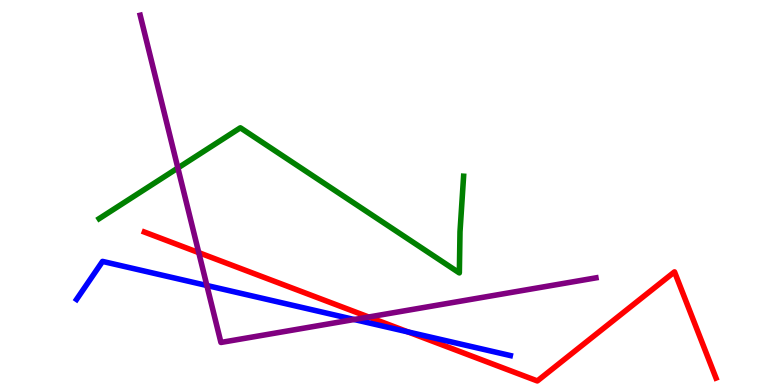[{'lines': ['blue', 'red'], 'intersections': [{'x': 5.26, 'y': 1.38}]}, {'lines': ['green', 'red'], 'intersections': []}, {'lines': ['purple', 'red'], 'intersections': [{'x': 2.56, 'y': 3.44}, {'x': 4.76, 'y': 1.77}]}, {'lines': ['blue', 'green'], 'intersections': []}, {'lines': ['blue', 'purple'], 'intersections': [{'x': 2.67, 'y': 2.58}, {'x': 4.57, 'y': 1.7}]}, {'lines': ['green', 'purple'], 'intersections': [{'x': 2.3, 'y': 5.64}]}]